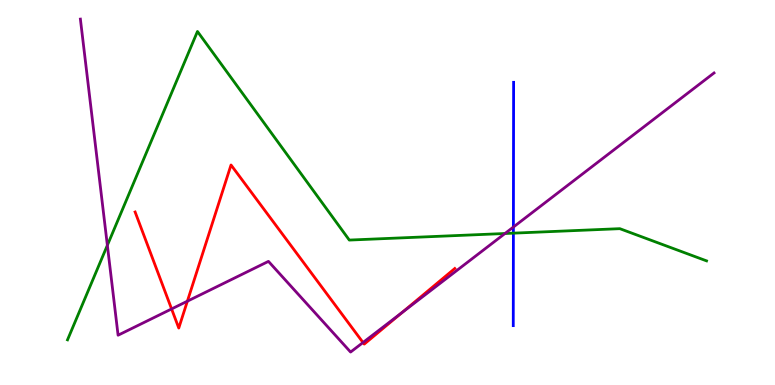[{'lines': ['blue', 'red'], 'intersections': []}, {'lines': ['green', 'red'], 'intersections': []}, {'lines': ['purple', 'red'], 'intersections': [{'x': 2.21, 'y': 1.98}, {'x': 2.42, 'y': 2.18}, {'x': 4.68, 'y': 1.1}, {'x': 5.19, 'y': 1.88}]}, {'lines': ['blue', 'green'], 'intersections': [{'x': 6.62, 'y': 3.94}]}, {'lines': ['blue', 'purple'], 'intersections': [{'x': 6.62, 'y': 4.1}]}, {'lines': ['green', 'purple'], 'intersections': [{'x': 1.39, 'y': 3.63}, {'x': 6.52, 'y': 3.93}]}]